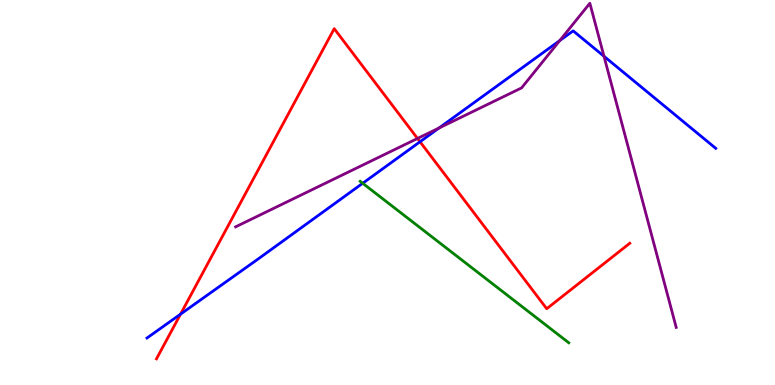[{'lines': ['blue', 'red'], 'intersections': [{'x': 2.33, 'y': 1.84}, {'x': 5.42, 'y': 6.32}]}, {'lines': ['green', 'red'], 'intersections': []}, {'lines': ['purple', 'red'], 'intersections': [{'x': 5.39, 'y': 6.4}]}, {'lines': ['blue', 'green'], 'intersections': [{'x': 4.68, 'y': 5.24}]}, {'lines': ['blue', 'purple'], 'intersections': [{'x': 5.66, 'y': 6.67}, {'x': 7.22, 'y': 8.95}, {'x': 7.79, 'y': 8.54}]}, {'lines': ['green', 'purple'], 'intersections': []}]